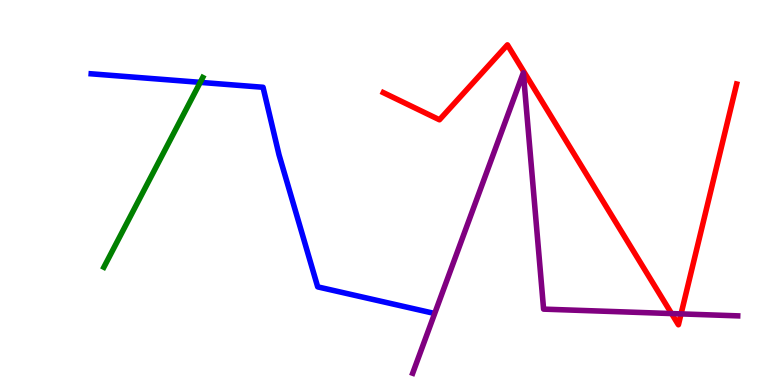[{'lines': ['blue', 'red'], 'intersections': []}, {'lines': ['green', 'red'], 'intersections': []}, {'lines': ['purple', 'red'], 'intersections': [{'x': 8.67, 'y': 1.86}, {'x': 8.79, 'y': 1.85}]}, {'lines': ['blue', 'green'], 'intersections': [{'x': 2.58, 'y': 7.86}]}, {'lines': ['blue', 'purple'], 'intersections': []}, {'lines': ['green', 'purple'], 'intersections': []}]